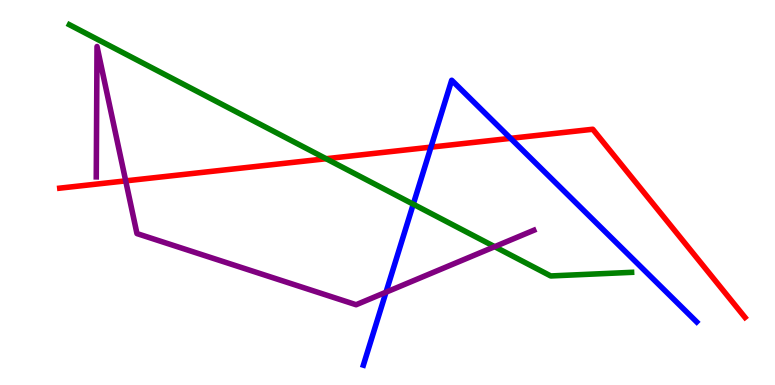[{'lines': ['blue', 'red'], 'intersections': [{'x': 5.56, 'y': 6.18}, {'x': 6.59, 'y': 6.41}]}, {'lines': ['green', 'red'], 'intersections': [{'x': 4.21, 'y': 5.88}]}, {'lines': ['purple', 'red'], 'intersections': [{'x': 1.62, 'y': 5.3}]}, {'lines': ['blue', 'green'], 'intersections': [{'x': 5.33, 'y': 4.7}]}, {'lines': ['blue', 'purple'], 'intersections': [{'x': 4.98, 'y': 2.41}]}, {'lines': ['green', 'purple'], 'intersections': [{'x': 6.38, 'y': 3.59}]}]